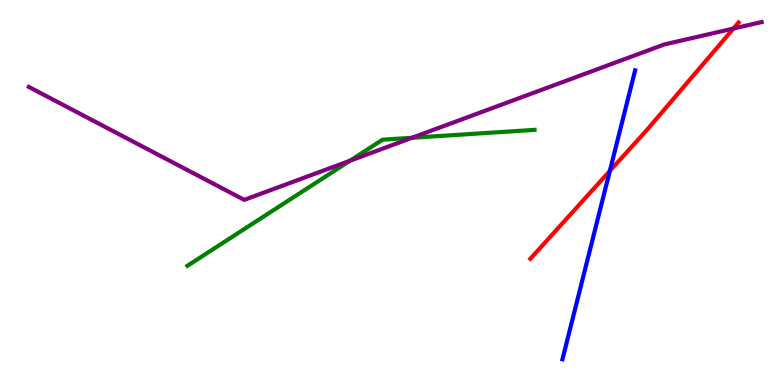[{'lines': ['blue', 'red'], 'intersections': [{'x': 7.87, 'y': 5.56}]}, {'lines': ['green', 'red'], 'intersections': []}, {'lines': ['purple', 'red'], 'intersections': [{'x': 9.46, 'y': 9.26}]}, {'lines': ['blue', 'green'], 'intersections': []}, {'lines': ['blue', 'purple'], 'intersections': []}, {'lines': ['green', 'purple'], 'intersections': [{'x': 4.52, 'y': 5.83}, {'x': 5.32, 'y': 6.42}]}]